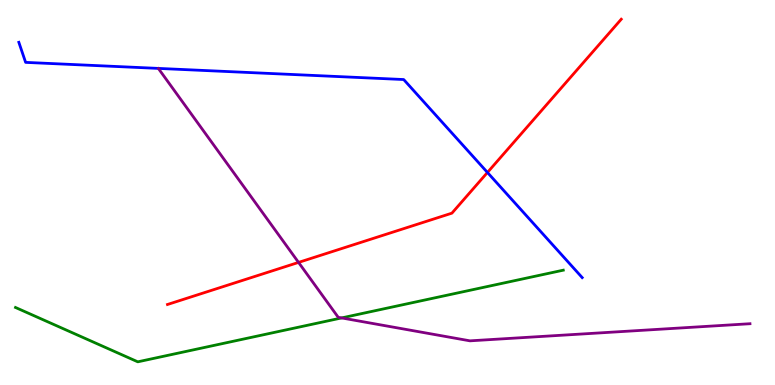[{'lines': ['blue', 'red'], 'intersections': [{'x': 6.29, 'y': 5.52}]}, {'lines': ['green', 'red'], 'intersections': []}, {'lines': ['purple', 'red'], 'intersections': [{'x': 3.85, 'y': 3.18}]}, {'lines': ['blue', 'green'], 'intersections': []}, {'lines': ['blue', 'purple'], 'intersections': []}, {'lines': ['green', 'purple'], 'intersections': [{'x': 4.41, 'y': 1.74}]}]